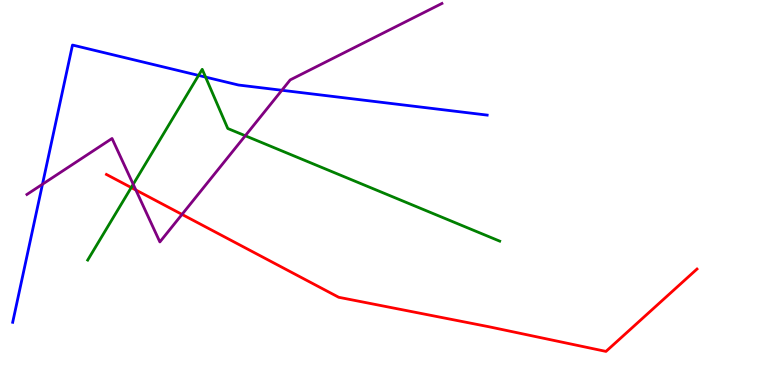[{'lines': ['blue', 'red'], 'intersections': []}, {'lines': ['green', 'red'], 'intersections': [{'x': 1.69, 'y': 5.13}]}, {'lines': ['purple', 'red'], 'intersections': [{'x': 1.75, 'y': 5.06}, {'x': 2.35, 'y': 4.43}]}, {'lines': ['blue', 'green'], 'intersections': [{'x': 2.56, 'y': 8.04}, {'x': 2.65, 'y': 8.0}]}, {'lines': ['blue', 'purple'], 'intersections': [{'x': 0.548, 'y': 5.21}, {'x': 3.64, 'y': 7.66}]}, {'lines': ['green', 'purple'], 'intersections': [{'x': 1.72, 'y': 5.21}, {'x': 3.16, 'y': 6.47}]}]